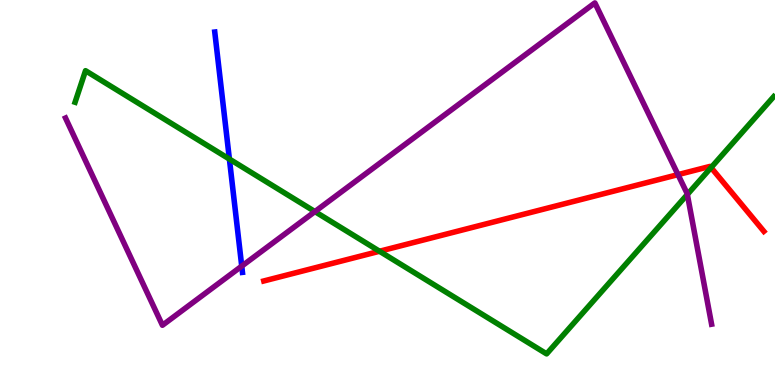[{'lines': ['blue', 'red'], 'intersections': []}, {'lines': ['green', 'red'], 'intersections': [{'x': 4.9, 'y': 3.47}, {'x': 9.18, 'y': 5.65}]}, {'lines': ['purple', 'red'], 'intersections': [{'x': 8.75, 'y': 5.46}]}, {'lines': ['blue', 'green'], 'intersections': [{'x': 2.96, 'y': 5.87}]}, {'lines': ['blue', 'purple'], 'intersections': [{'x': 3.12, 'y': 3.09}]}, {'lines': ['green', 'purple'], 'intersections': [{'x': 4.06, 'y': 4.5}, {'x': 8.87, 'y': 4.95}]}]